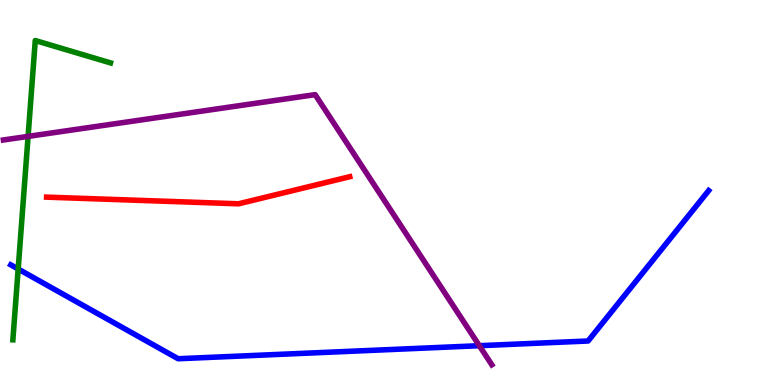[{'lines': ['blue', 'red'], 'intersections': []}, {'lines': ['green', 'red'], 'intersections': []}, {'lines': ['purple', 'red'], 'intersections': []}, {'lines': ['blue', 'green'], 'intersections': [{'x': 0.234, 'y': 3.01}]}, {'lines': ['blue', 'purple'], 'intersections': [{'x': 6.18, 'y': 1.02}]}, {'lines': ['green', 'purple'], 'intersections': [{'x': 0.362, 'y': 6.46}]}]